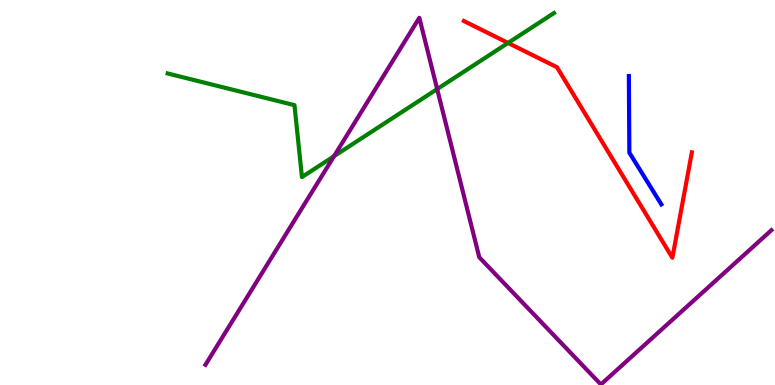[{'lines': ['blue', 'red'], 'intersections': []}, {'lines': ['green', 'red'], 'intersections': [{'x': 6.56, 'y': 8.88}]}, {'lines': ['purple', 'red'], 'intersections': []}, {'lines': ['blue', 'green'], 'intersections': []}, {'lines': ['blue', 'purple'], 'intersections': []}, {'lines': ['green', 'purple'], 'intersections': [{'x': 4.31, 'y': 5.94}, {'x': 5.64, 'y': 7.69}]}]